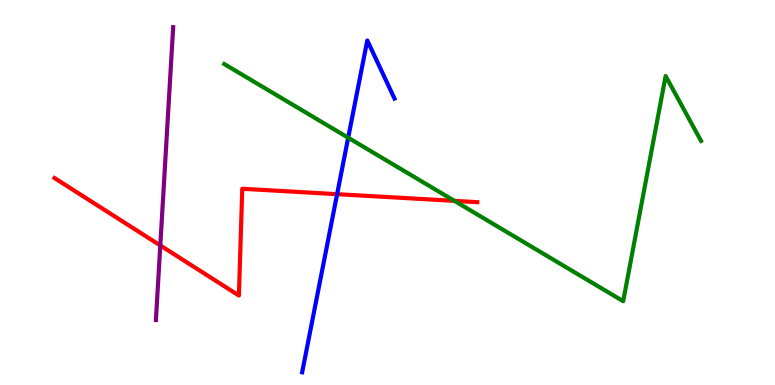[{'lines': ['blue', 'red'], 'intersections': [{'x': 4.35, 'y': 4.96}]}, {'lines': ['green', 'red'], 'intersections': [{'x': 5.86, 'y': 4.78}]}, {'lines': ['purple', 'red'], 'intersections': [{'x': 2.07, 'y': 3.62}]}, {'lines': ['blue', 'green'], 'intersections': [{'x': 4.49, 'y': 6.42}]}, {'lines': ['blue', 'purple'], 'intersections': []}, {'lines': ['green', 'purple'], 'intersections': []}]